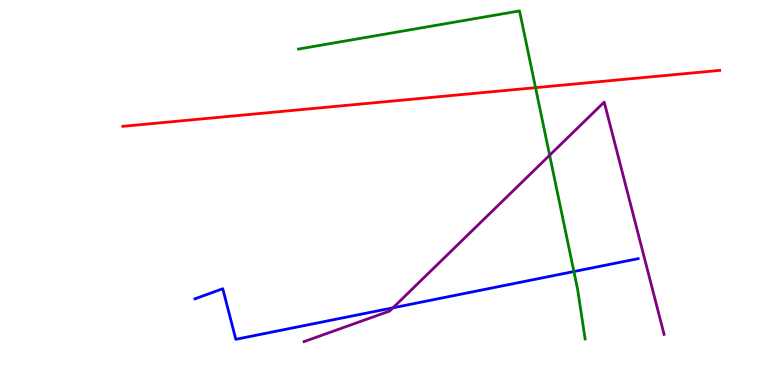[{'lines': ['blue', 'red'], 'intersections': []}, {'lines': ['green', 'red'], 'intersections': [{'x': 6.91, 'y': 7.72}]}, {'lines': ['purple', 'red'], 'intersections': []}, {'lines': ['blue', 'green'], 'intersections': [{'x': 7.41, 'y': 2.95}]}, {'lines': ['blue', 'purple'], 'intersections': [{'x': 5.07, 'y': 2.0}]}, {'lines': ['green', 'purple'], 'intersections': [{'x': 7.09, 'y': 5.97}]}]